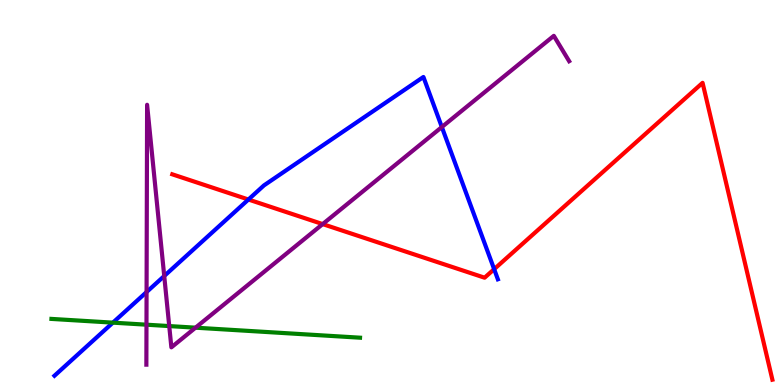[{'lines': ['blue', 'red'], 'intersections': [{'x': 3.21, 'y': 4.82}, {'x': 6.38, 'y': 3.01}]}, {'lines': ['green', 'red'], 'intersections': []}, {'lines': ['purple', 'red'], 'intersections': [{'x': 4.16, 'y': 4.18}]}, {'lines': ['blue', 'green'], 'intersections': [{'x': 1.46, 'y': 1.62}]}, {'lines': ['blue', 'purple'], 'intersections': [{'x': 1.89, 'y': 2.41}, {'x': 2.12, 'y': 2.83}, {'x': 5.7, 'y': 6.7}]}, {'lines': ['green', 'purple'], 'intersections': [{'x': 1.89, 'y': 1.57}, {'x': 2.18, 'y': 1.53}, {'x': 2.52, 'y': 1.49}]}]